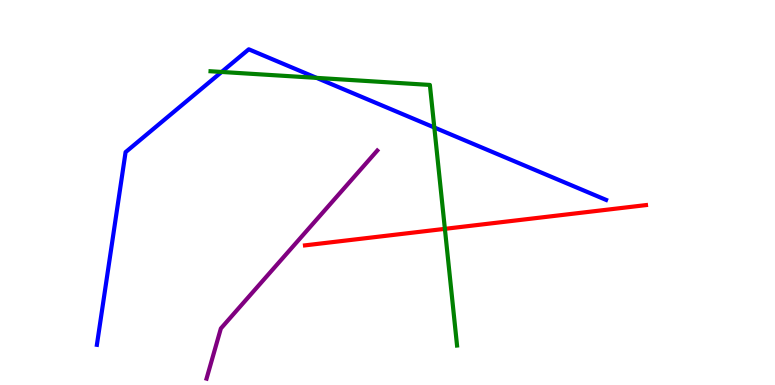[{'lines': ['blue', 'red'], 'intersections': []}, {'lines': ['green', 'red'], 'intersections': [{'x': 5.74, 'y': 4.06}]}, {'lines': ['purple', 'red'], 'intersections': []}, {'lines': ['blue', 'green'], 'intersections': [{'x': 2.86, 'y': 8.13}, {'x': 4.08, 'y': 7.98}, {'x': 5.6, 'y': 6.69}]}, {'lines': ['blue', 'purple'], 'intersections': []}, {'lines': ['green', 'purple'], 'intersections': []}]